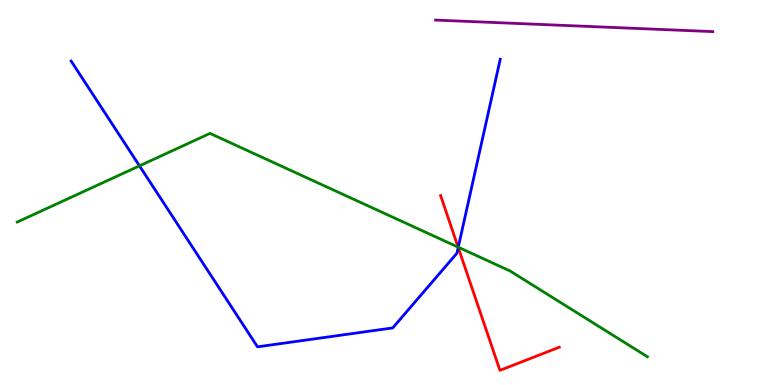[{'lines': ['blue', 'red'], 'intersections': [{'x': 5.91, 'y': 3.57}]}, {'lines': ['green', 'red'], 'intersections': [{'x': 5.91, 'y': 3.58}]}, {'lines': ['purple', 'red'], 'intersections': []}, {'lines': ['blue', 'green'], 'intersections': [{'x': 1.8, 'y': 5.69}, {'x': 5.91, 'y': 3.58}]}, {'lines': ['blue', 'purple'], 'intersections': []}, {'lines': ['green', 'purple'], 'intersections': []}]